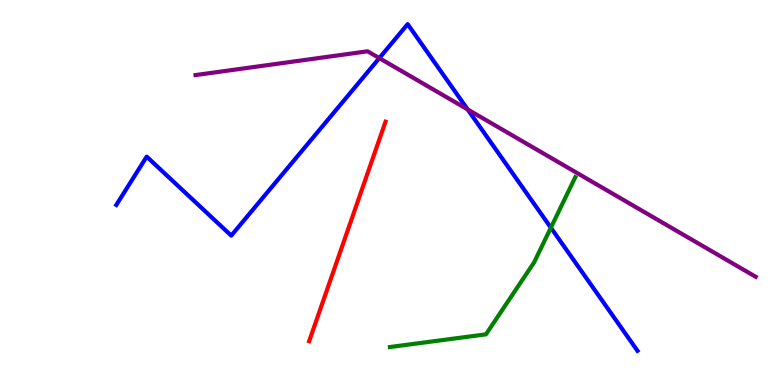[{'lines': ['blue', 'red'], 'intersections': []}, {'lines': ['green', 'red'], 'intersections': []}, {'lines': ['purple', 'red'], 'intersections': []}, {'lines': ['blue', 'green'], 'intersections': [{'x': 7.11, 'y': 4.09}]}, {'lines': ['blue', 'purple'], 'intersections': [{'x': 4.89, 'y': 8.49}, {'x': 6.03, 'y': 7.16}]}, {'lines': ['green', 'purple'], 'intersections': []}]